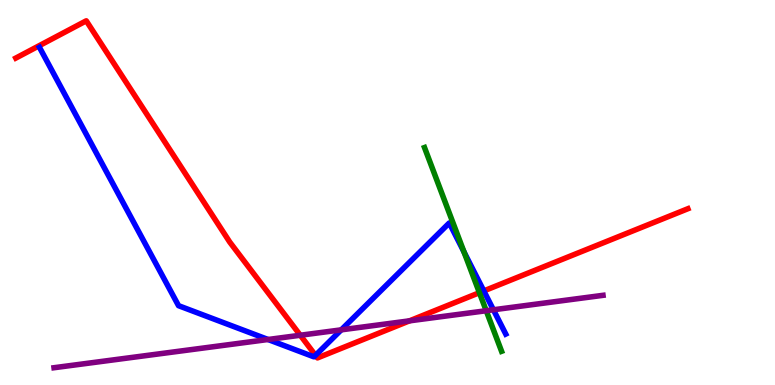[{'lines': ['blue', 'red'], 'intersections': [{'x': 4.07, 'y': 0.771}, {'x': 6.24, 'y': 2.44}]}, {'lines': ['green', 'red'], 'intersections': [{'x': 6.19, 'y': 2.4}]}, {'lines': ['purple', 'red'], 'intersections': [{'x': 3.87, 'y': 1.29}, {'x': 5.28, 'y': 1.67}]}, {'lines': ['blue', 'green'], 'intersections': [{'x': 5.99, 'y': 3.46}]}, {'lines': ['blue', 'purple'], 'intersections': [{'x': 3.46, 'y': 1.18}, {'x': 4.4, 'y': 1.43}, {'x': 6.37, 'y': 1.95}]}, {'lines': ['green', 'purple'], 'intersections': [{'x': 6.27, 'y': 1.93}]}]